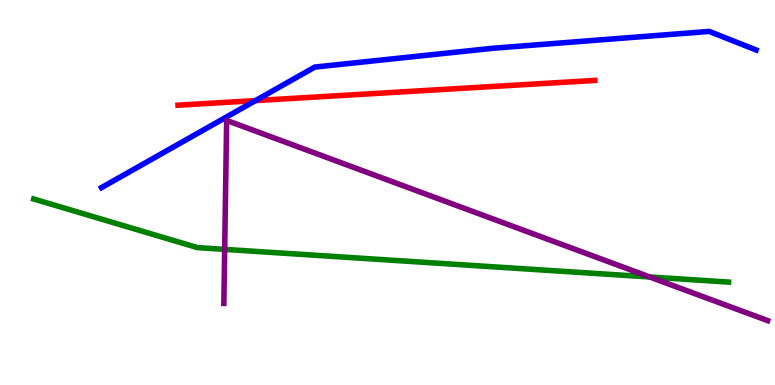[{'lines': ['blue', 'red'], 'intersections': [{'x': 3.3, 'y': 7.39}]}, {'lines': ['green', 'red'], 'intersections': []}, {'lines': ['purple', 'red'], 'intersections': []}, {'lines': ['blue', 'green'], 'intersections': []}, {'lines': ['blue', 'purple'], 'intersections': []}, {'lines': ['green', 'purple'], 'intersections': [{'x': 2.9, 'y': 3.52}, {'x': 8.38, 'y': 2.81}]}]